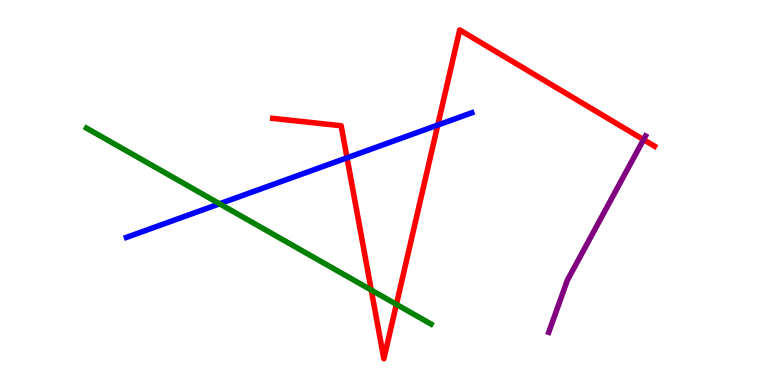[{'lines': ['blue', 'red'], 'intersections': [{'x': 4.48, 'y': 5.9}, {'x': 5.65, 'y': 6.75}]}, {'lines': ['green', 'red'], 'intersections': [{'x': 4.79, 'y': 2.47}, {'x': 5.11, 'y': 2.09}]}, {'lines': ['purple', 'red'], 'intersections': [{'x': 8.3, 'y': 6.37}]}, {'lines': ['blue', 'green'], 'intersections': [{'x': 2.83, 'y': 4.71}]}, {'lines': ['blue', 'purple'], 'intersections': []}, {'lines': ['green', 'purple'], 'intersections': []}]